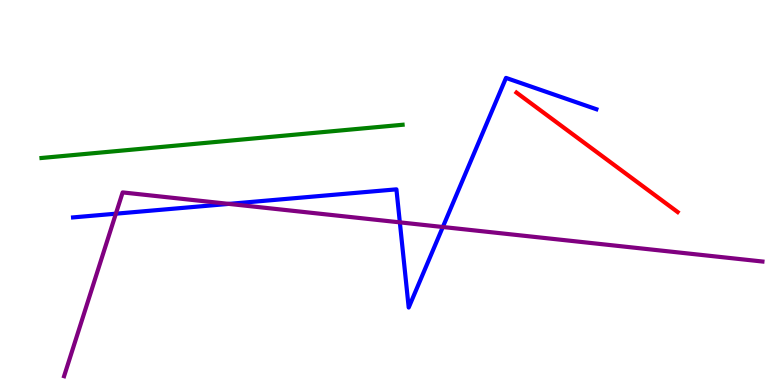[{'lines': ['blue', 'red'], 'intersections': []}, {'lines': ['green', 'red'], 'intersections': []}, {'lines': ['purple', 'red'], 'intersections': []}, {'lines': ['blue', 'green'], 'intersections': []}, {'lines': ['blue', 'purple'], 'intersections': [{'x': 1.5, 'y': 4.45}, {'x': 2.95, 'y': 4.7}, {'x': 5.16, 'y': 4.22}, {'x': 5.71, 'y': 4.1}]}, {'lines': ['green', 'purple'], 'intersections': []}]